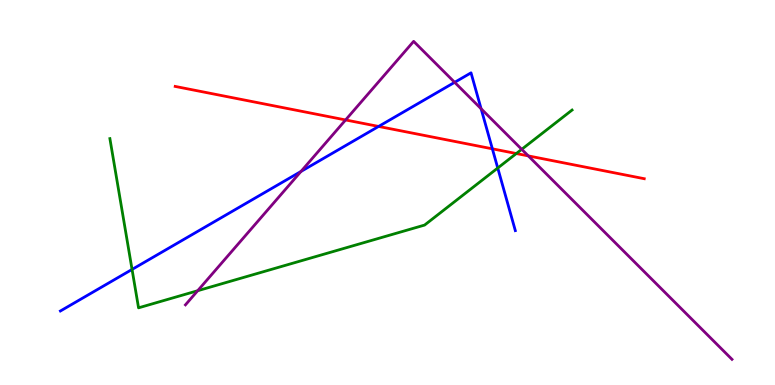[{'lines': ['blue', 'red'], 'intersections': [{'x': 4.89, 'y': 6.72}, {'x': 6.35, 'y': 6.13}]}, {'lines': ['green', 'red'], 'intersections': [{'x': 6.66, 'y': 6.01}]}, {'lines': ['purple', 'red'], 'intersections': [{'x': 4.46, 'y': 6.88}, {'x': 6.82, 'y': 5.95}]}, {'lines': ['blue', 'green'], 'intersections': [{'x': 1.7, 'y': 3.0}, {'x': 6.42, 'y': 5.64}]}, {'lines': ['blue', 'purple'], 'intersections': [{'x': 3.88, 'y': 5.55}, {'x': 5.87, 'y': 7.86}, {'x': 6.21, 'y': 7.18}]}, {'lines': ['green', 'purple'], 'intersections': [{'x': 2.55, 'y': 2.45}, {'x': 6.73, 'y': 6.12}]}]